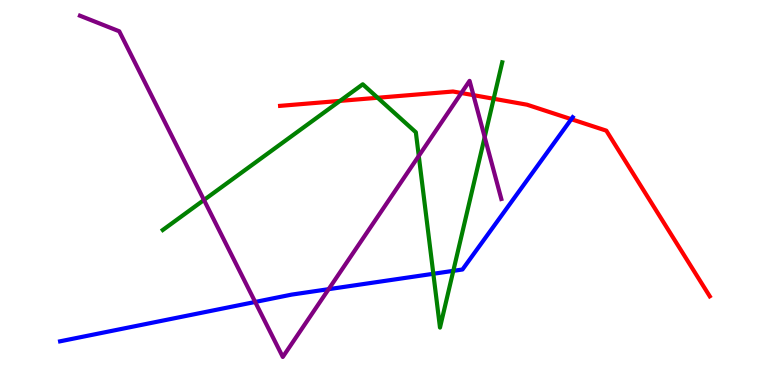[{'lines': ['blue', 'red'], 'intersections': [{'x': 7.37, 'y': 6.9}]}, {'lines': ['green', 'red'], 'intersections': [{'x': 4.39, 'y': 7.38}, {'x': 4.87, 'y': 7.46}, {'x': 6.37, 'y': 7.43}]}, {'lines': ['purple', 'red'], 'intersections': [{'x': 5.95, 'y': 7.58}, {'x': 6.11, 'y': 7.53}]}, {'lines': ['blue', 'green'], 'intersections': [{'x': 5.59, 'y': 2.89}, {'x': 5.85, 'y': 2.97}]}, {'lines': ['blue', 'purple'], 'intersections': [{'x': 3.29, 'y': 2.16}, {'x': 4.24, 'y': 2.49}]}, {'lines': ['green', 'purple'], 'intersections': [{'x': 2.63, 'y': 4.81}, {'x': 5.4, 'y': 5.95}, {'x': 6.25, 'y': 6.44}]}]